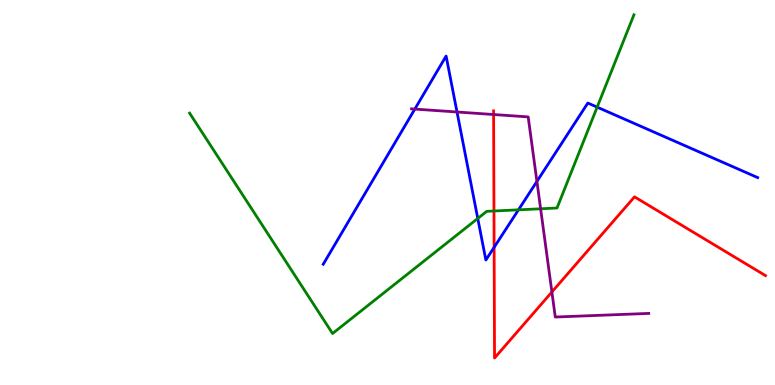[{'lines': ['blue', 'red'], 'intersections': [{'x': 6.38, 'y': 3.58}]}, {'lines': ['green', 'red'], 'intersections': [{'x': 6.37, 'y': 4.52}]}, {'lines': ['purple', 'red'], 'intersections': [{'x': 6.37, 'y': 7.03}, {'x': 7.12, 'y': 2.42}]}, {'lines': ['blue', 'green'], 'intersections': [{'x': 6.16, 'y': 4.33}, {'x': 6.69, 'y': 4.55}, {'x': 7.71, 'y': 7.22}]}, {'lines': ['blue', 'purple'], 'intersections': [{'x': 5.35, 'y': 7.17}, {'x': 5.9, 'y': 7.09}, {'x': 6.93, 'y': 5.29}]}, {'lines': ['green', 'purple'], 'intersections': [{'x': 6.98, 'y': 4.58}]}]